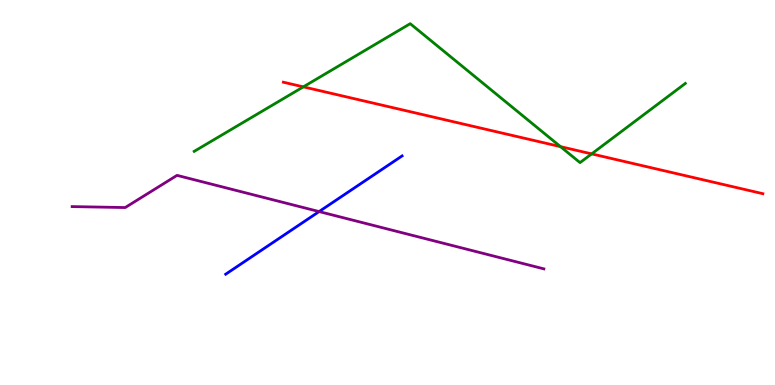[{'lines': ['blue', 'red'], 'intersections': []}, {'lines': ['green', 'red'], 'intersections': [{'x': 3.91, 'y': 7.74}, {'x': 7.23, 'y': 6.19}, {'x': 7.63, 'y': 6.0}]}, {'lines': ['purple', 'red'], 'intersections': []}, {'lines': ['blue', 'green'], 'intersections': []}, {'lines': ['blue', 'purple'], 'intersections': [{'x': 4.12, 'y': 4.5}]}, {'lines': ['green', 'purple'], 'intersections': []}]